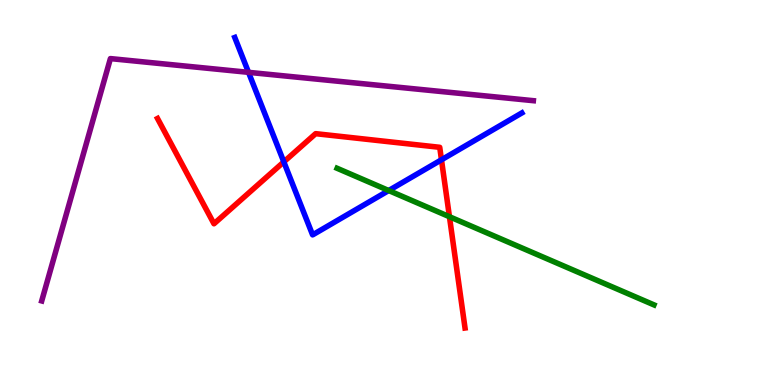[{'lines': ['blue', 'red'], 'intersections': [{'x': 3.66, 'y': 5.8}, {'x': 5.7, 'y': 5.85}]}, {'lines': ['green', 'red'], 'intersections': [{'x': 5.8, 'y': 4.37}]}, {'lines': ['purple', 'red'], 'intersections': []}, {'lines': ['blue', 'green'], 'intersections': [{'x': 5.02, 'y': 5.05}]}, {'lines': ['blue', 'purple'], 'intersections': [{'x': 3.21, 'y': 8.12}]}, {'lines': ['green', 'purple'], 'intersections': []}]